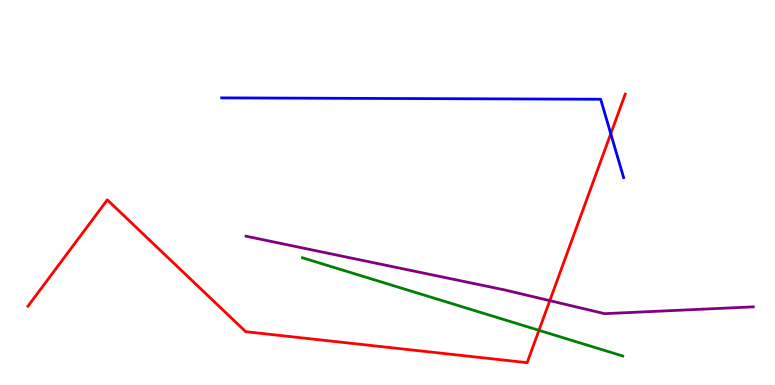[{'lines': ['blue', 'red'], 'intersections': [{'x': 7.88, 'y': 6.53}]}, {'lines': ['green', 'red'], 'intersections': [{'x': 6.95, 'y': 1.42}]}, {'lines': ['purple', 'red'], 'intersections': [{'x': 7.09, 'y': 2.19}]}, {'lines': ['blue', 'green'], 'intersections': []}, {'lines': ['blue', 'purple'], 'intersections': []}, {'lines': ['green', 'purple'], 'intersections': []}]